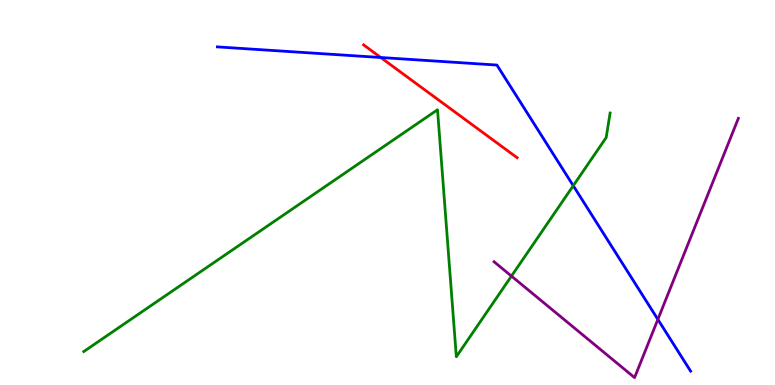[{'lines': ['blue', 'red'], 'intersections': [{'x': 4.91, 'y': 8.51}]}, {'lines': ['green', 'red'], 'intersections': []}, {'lines': ['purple', 'red'], 'intersections': []}, {'lines': ['blue', 'green'], 'intersections': [{'x': 7.4, 'y': 5.18}]}, {'lines': ['blue', 'purple'], 'intersections': [{'x': 8.49, 'y': 1.7}]}, {'lines': ['green', 'purple'], 'intersections': [{'x': 6.6, 'y': 2.83}]}]